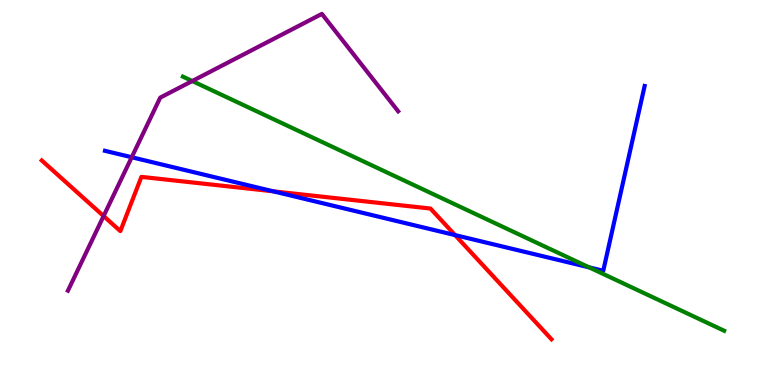[{'lines': ['blue', 'red'], 'intersections': [{'x': 3.53, 'y': 5.03}, {'x': 5.87, 'y': 3.89}]}, {'lines': ['green', 'red'], 'intersections': []}, {'lines': ['purple', 'red'], 'intersections': [{'x': 1.34, 'y': 4.39}]}, {'lines': ['blue', 'green'], 'intersections': [{'x': 7.6, 'y': 3.06}]}, {'lines': ['blue', 'purple'], 'intersections': [{'x': 1.7, 'y': 5.92}]}, {'lines': ['green', 'purple'], 'intersections': [{'x': 2.48, 'y': 7.9}]}]